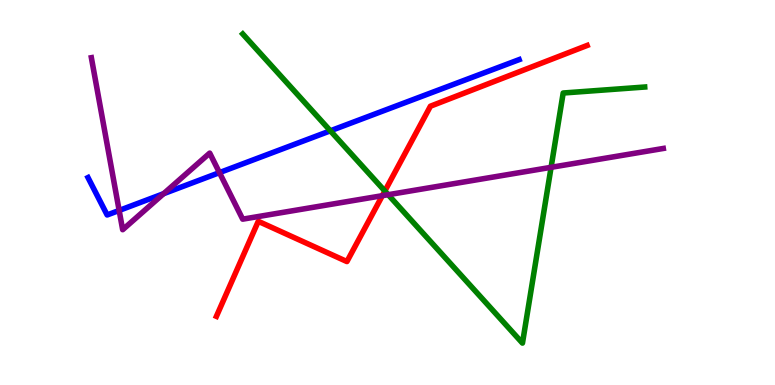[{'lines': ['blue', 'red'], 'intersections': []}, {'lines': ['green', 'red'], 'intersections': [{'x': 4.97, 'y': 5.04}]}, {'lines': ['purple', 'red'], 'intersections': [{'x': 4.93, 'y': 4.92}]}, {'lines': ['blue', 'green'], 'intersections': [{'x': 4.26, 'y': 6.6}]}, {'lines': ['blue', 'purple'], 'intersections': [{'x': 1.54, 'y': 4.53}, {'x': 2.11, 'y': 4.97}, {'x': 2.83, 'y': 5.52}]}, {'lines': ['green', 'purple'], 'intersections': [{'x': 5.01, 'y': 4.94}, {'x': 7.11, 'y': 5.65}]}]